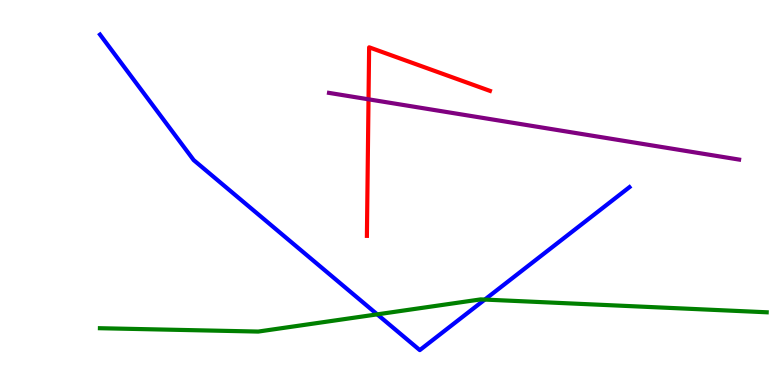[{'lines': ['blue', 'red'], 'intersections': []}, {'lines': ['green', 'red'], 'intersections': []}, {'lines': ['purple', 'red'], 'intersections': [{'x': 4.76, 'y': 7.42}]}, {'lines': ['blue', 'green'], 'intersections': [{'x': 4.87, 'y': 1.83}, {'x': 6.26, 'y': 2.22}]}, {'lines': ['blue', 'purple'], 'intersections': []}, {'lines': ['green', 'purple'], 'intersections': []}]